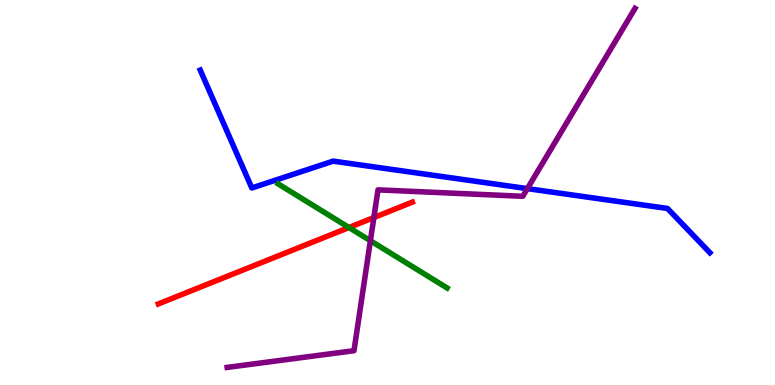[{'lines': ['blue', 'red'], 'intersections': []}, {'lines': ['green', 'red'], 'intersections': [{'x': 4.5, 'y': 4.09}]}, {'lines': ['purple', 'red'], 'intersections': [{'x': 4.82, 'y': 4.35}]}, {'lines': ['blue', 'green'], 'intersections': []}, {'lines': ['blue', 'purple'], 'intersections': [{'x': 6.8, 'y': 5.1}]}, {'lines': ['green', 'purple'], 'intersections': [{'x': 4.78, 'y': 3.75}]}]